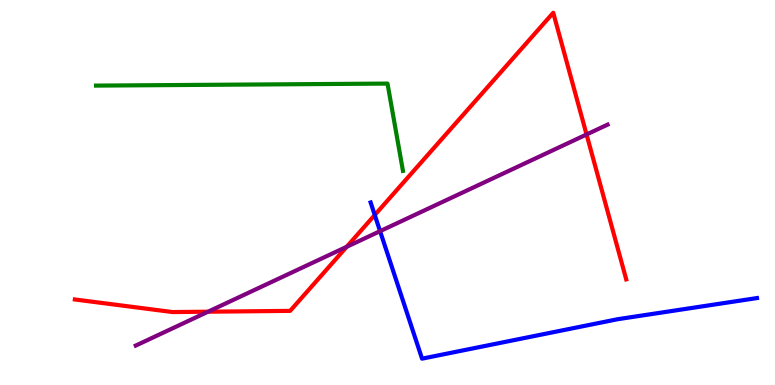[{'lines': ['blue', 'red'], 'intersections': [{'x': 4.84, 'y': 4.42}]}, {'lines': ['green', 'red'], 'intersections': []}, {'lines': ['purple', 'red'], 'intersections': [{'x': 2.68, 'y': 1.9}, {'x': 4.47, 'y': 3.59}, {'x': 7.57, 'y': 6.51}]}, {'lines': ['blue', 'green'], 'intersections': []}, {'lines': ['blue', 'purple'], 'intersections': [{'x': 4.9, 'y': 4.0}]}, {'lines': ['green', 'purple'], 'intersections': []}]